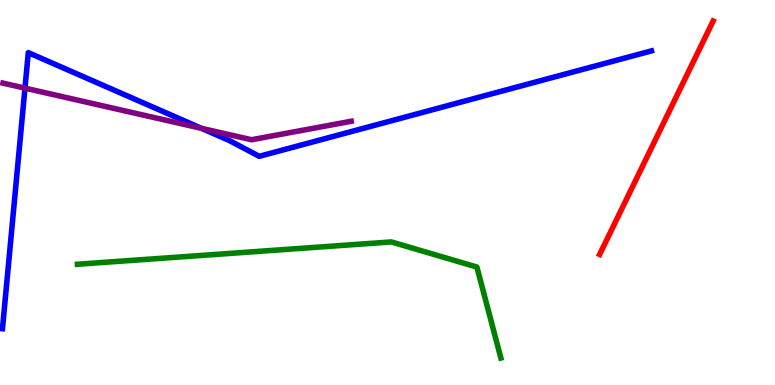[{'lines': ['blue', 'red'], 'intersections': []}, {'lines': ['green', 'red'], 'intersections': []}, {'lines': ['purple', 'red'], 'intersections': []}, {'lines': ['blue', 'green'], 'intersections': []}, {'lines': ['blue', 'purple'], 'intersections': [{'x': 0.322, 'y': 7.71}, {'x': 2.6, 'y': 6.67}]}, {'lines': ['green', 'purple'], 'intersections': []}]